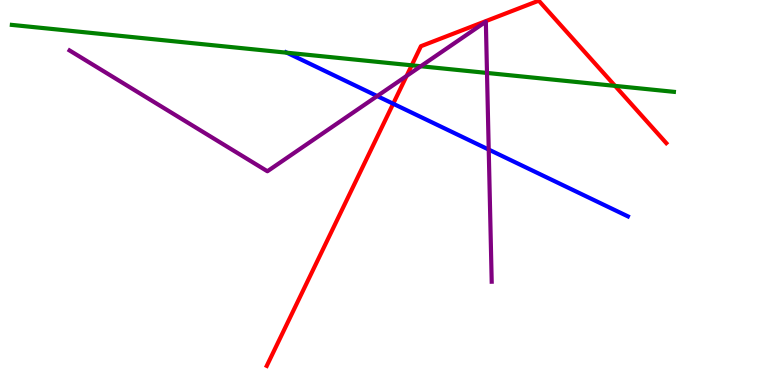[{'lines': ['blue', 'red'], 'intersections': [{'x': 5.07, 'y': 7.31}]}, {'lines': ['green', 'red'], 'intersections': [{'x': 5.31, 'y': 8.3}, {'x': 7.94, 'y': 7.77}]}, {'lines': ['purple', 'red'], 'intersections': [{'x': 5.25, 'y': 8.03}]}, {'lines': ['blue', 'green'], 'intersections': [{'x': 3.7, 'y': 8.63}]}, {'lines': ['blue', 'purple'], 'intersections': [{'x': 4.87, 'y': 7.5}, {'x': 6.31, 'y': 6.11}]}, {'lines': ['green', 'purple'], 'intersections': [{'x': 5.43, 'y': 8.28}, {'x': 6.28, 'y': 8.11}]}]